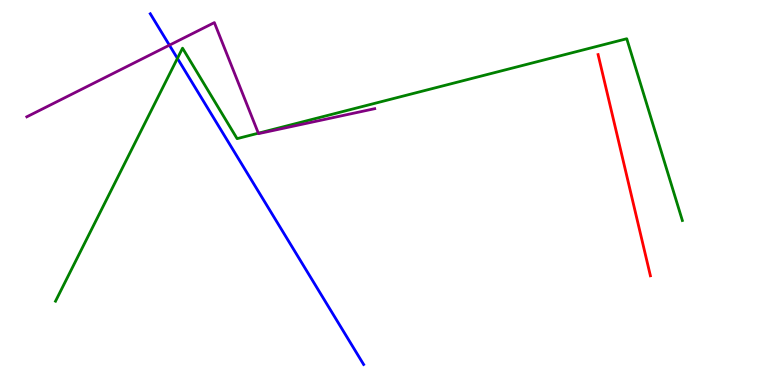[{'lines': ['blue', 'red'], 'intersections': []}, {'lines': ['green', 'red'], 'intersections': []}, {'lines': ['purple', 'red'], 'intersections': []}, {'lines': ['blue', 'green'], 'intersections': [{'x': 2.29, 'y': 8.48}]}, {'lines': ['blue', 'purple'], 'intersections': [{'x': 2.19, 'y': 8.83}]}, {'lines': ['green', 'purple'], 'intersections': [{'x': 3.33, 'y': 6.54}]}]